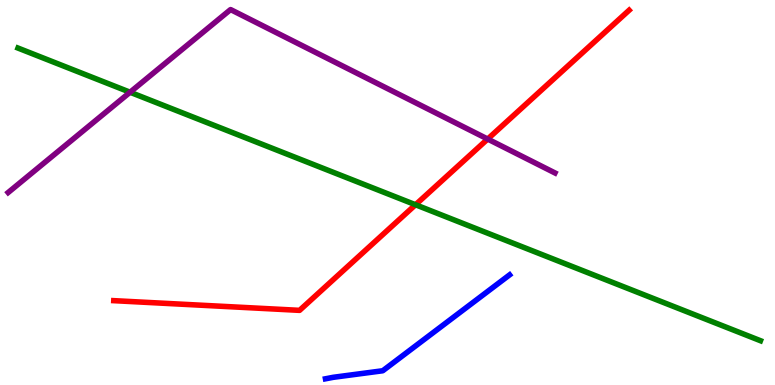[{'lines': ['blue', 'red'], 'intersections': []}, {'lines': ['green', 'red'], 'intersections': [{'x': 5.36, 'y': 4.68}]}, {'lines': ['purple', 'red'], 'intersections': [{'x': 6.29, 'y': 6.39}]}, {'lines': ['blue', 'green'], 'intersections': []}, {'lines': ['blue', 'purple'], 'intersections': []}, {'lines': ['green', 'purple'], 'intersections': [{'x': 1.68, 'y': 7.6}]}]